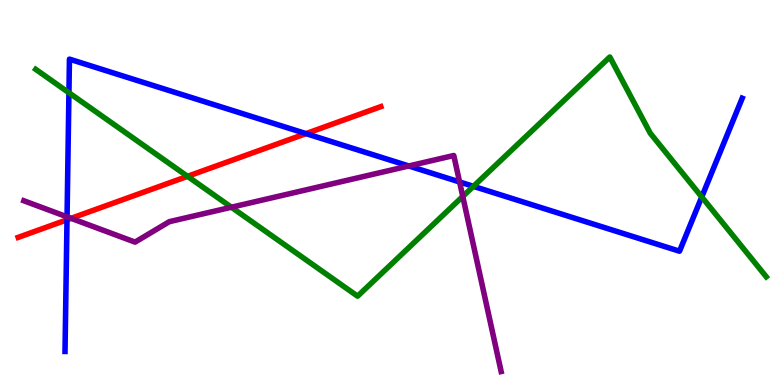[{'lines': ['blue', 'red'], 'intersections': [{'x': 0.865, 'y': 4.29}, {'x': 3.95, 'y': 6.53}]}, {'lines': ['green', 'red'], 'intersections': [{'x': 2.42, 'y': 5.42}]}, {'lines': ['purple', 'red'], 'intersections': [{'x': 0.917, 'y': 4.33}]}, {'lines': ['blue', 'green'], 'intersections': [{'x': 0.889, 'y': 7.59}, {'x': 6.11, 'y': 5.16}, {'x': 9.05, 'y': 4.88}]}, {'lines': ['blue', 'purple'], 'intersections': [{'x': 0.865, 'y': 4.37}, {'x': 5.27, 'y': 5.69}, {'x': 5.93, 'y': 5.27}]}, {'lines': ['green', 'purple'], 'intersections': [{'x': 2.99, 'y': 4.62}, {'x': 5.97, 'y': 4.9}]}]